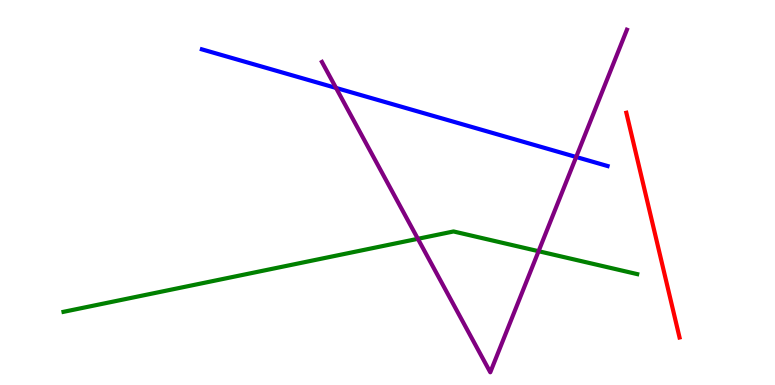[{'lines': ['blue', 'red'], 'intersections': []}, {'lines': ['green', 'red'], 'intersections': []}, {'lines': ['purple', 'red'], 'intersections': []}, {'lines': ['blue', 'green'], 'intersections': []}, {'lines': ['blue', 'purple'], 'intersections': [{'x': 4.34, 'y': 7.72}, {'x': 7.43, 'y': 5.92}]}, {'lines': ['green', 'purple'], 'intersections': [{'x': 5.39, 'y': 3.8}, {'x': 6.95, 'y': 3.48}]}]